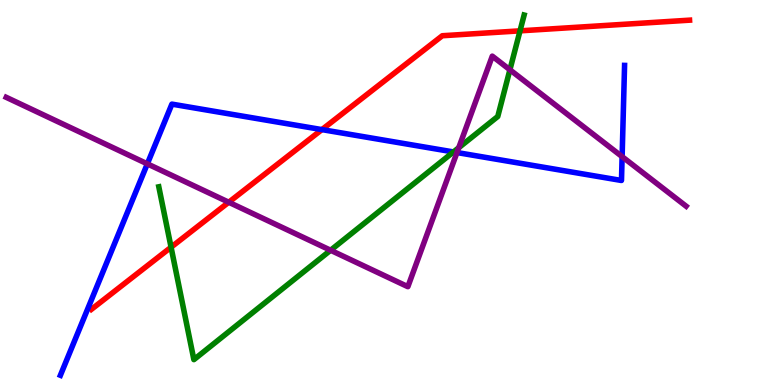[{'lines': ['blue', 'red'], 'intersections': [{'x': 4.15, 'y': 6.63}]}, {'lines': ['green', 'red'], 'intersections': [{'x': 2.21, 'y': 3.58}, {'x': 6.71, 'y': 9.2}]}, {'lines': ['purple', 'red'], 'intersections': [{'x': 2.95, 'y': 4.75}]}, {'lines': ['blue', 'green'], 'intersections': [{'x': 5.85, 'y': 6.05}]}, {'lines': ['blue', 'purple'], 'intersections': [{'x': 1.9, 'y': 5.74}, {'x': 5.9, 'y': 6.04}, {'x': 8.03, 'y': 5.93}]}, {'lines': ['green', 'purple'], 'intersections': [{'x': 4.27, 'y': 3.5}, {'x': 5.92, 'y': 6.16}, {'x': 6.58, 'y': 8.19}]}]